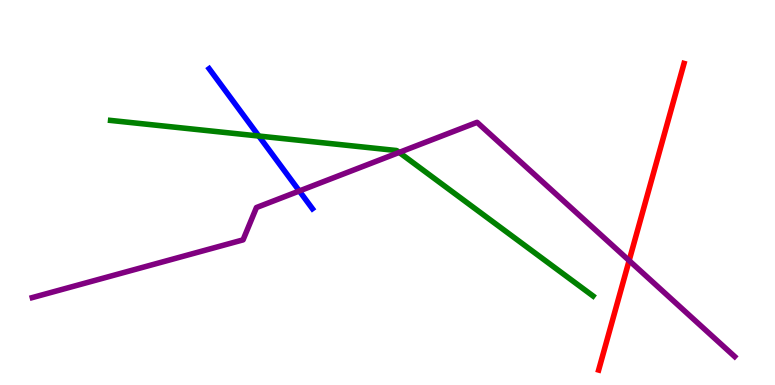[{'lines': ['blue', 'red'], 'intersections': []}, {'lines': ['green', 'red'], 'intersections': []}, {'lines': ['purple', 'red'], 'intersections': [{'x': 8.12, 'y': 3.23}]}, {'lines': ['blue', 'green'], 'intersections': [{'x': 3.34, 'y': 6.47}]}, {'lines': ['blue', 'purple'], 'intersections': [{'x': 3.86, 'y': 5.04}]}, {'lines': ['green', 'purple'], 'intersections': [{'x': 5.15, 'y': 6.04}]}]